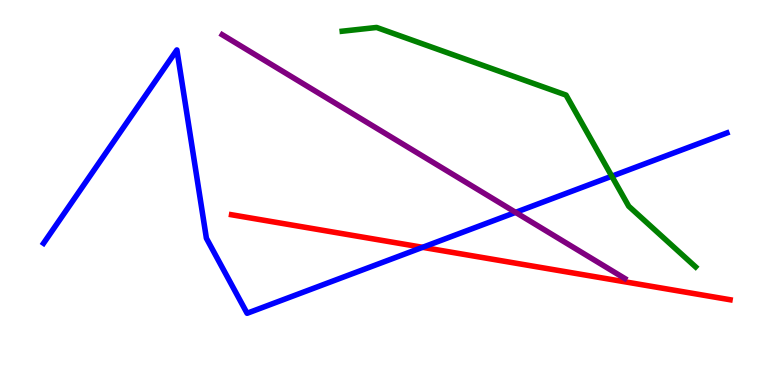[{'lines': ['blue', 'red'], 'intersections': [{'x': 5.45, 'y': 3.58}]}, {'lines': ['green', 'red'], 'intersections': []}, {'lines': ['purple', 'red'], 'intersections': []}, {'lines': ['blue', 'green'], 'intersections': [{'x': 7.89, 'y': 5.42}]}, {'lines': ['blue', 'purple'], 'intersections': [{'x': 6.65, 'y': 4.48}]}, {'lines': ['green', 'purple'], 'intersections': []}]